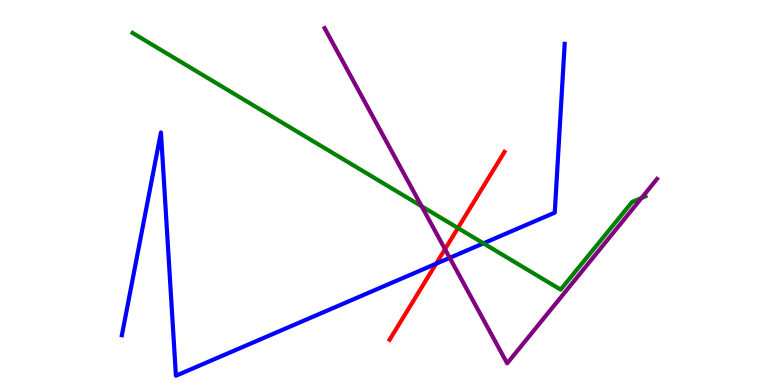[{'lines': ['blue', 'red'], 'intersections': [{'x': 5.63, 'y': 3.15}]}, {'lines': ['green', 'red'], 'intersections': [{'x': 5.91, 'y': 4.08}]}, {'lines': ['purple', 'red'], 'intersections': [{'x': 5.74, 'y': 3.53}]}, {'lines': ['blue', 'green'], 'intersections': [{'x': 6.24, 'y': 3.68}]}, {'lines': ['blue', 'purple'], 'intersections': [{'x': 5.8, 'y': 3.3}]}, {'lines': ['green', 'purple'], 'intersections': [{'x': 5.44, 'y': 4.64}, {'x': 8.28, 'y': 4.86}]}]